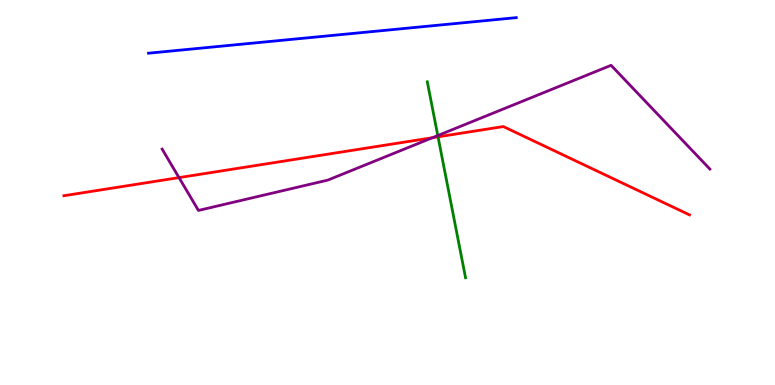[{'lines': ['blue', 'red'], 'intersections': []}, {'lines': ['green', 'red'], 'intersections': [{'x': 5.65, 'y': 6.45}]}, {'lines': ['purple', 'red'], 'intersections': [{'x': 2.31, 'y': 5.39}, {'x': 5.58, 'y': 6.42}]}, {'lines': ['blue', 'green'], 'intersections': []}, {'lines': ['blue', 'purple'], 'intersections': []}, {'lines': ['green', 'purple'], 'intersections': [{'x': 5.65, 'y': 6.48}]}]